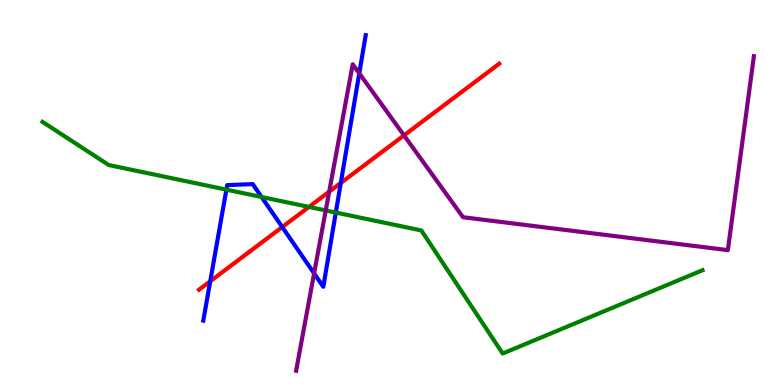[{'lines': ['blue', 'red'], 'intersections': [{'x': 2.71, 'y': 2.69}, {'x': 3.64, 'y': 4.1}, {'x': 4.4, 'y': 5.25}]}, {'lines': ['green', 'red'], 'intersections': [{'x': 3.99, 'y': 4.63}]}, {'lines': ['purple', 'red'], 'intersections': [{'x': 4.25, 'y': 5.02}, {'x': 5.21, 'y': 6.48}]}, {'lines': ['blue', 'green'], 'intersections': [{'x': 2.92, 'y': 5.07}, {'x': 3.38, 'y': 4.88}, {'x': 4.33, 'y': 4.48}]}, {'lines': ['blue', 'purple'], 'intersections': [{'x': 4.05, 'y': 2.9}, {'x': 4.64, 'y': 8.1}]}, {'lines': ['green', 'purple'], 'intersections': [{'x': 4.2, 'y': 4.53}]}]